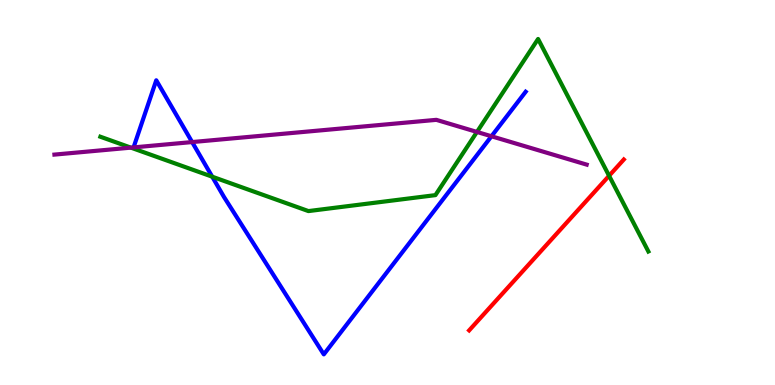[{'lines': ['blue', 'red'], 'intersections': []}, {'lines': ['green', 'red'], 'intersections': [{'x': 7.86, 'y': 5.43}]}, {'lines': ['purple', 'red'], 'intersections': []}, {'lines': ['blue', 'green'], 'intersections': [{'x': 2.74, 'y': 5.41}]}, {'lines': ['blue', 'purple'], 'intersections': [{'x': 2.48, 'y': 6.31}, {'x': 6.34, 'y': 6.46}]}, {'lines': ['green', 'purple'], 'intersections': [{'x': 1.69, 'y': 6.17}, {'x': 6.15, 'y': 6.57}]}]